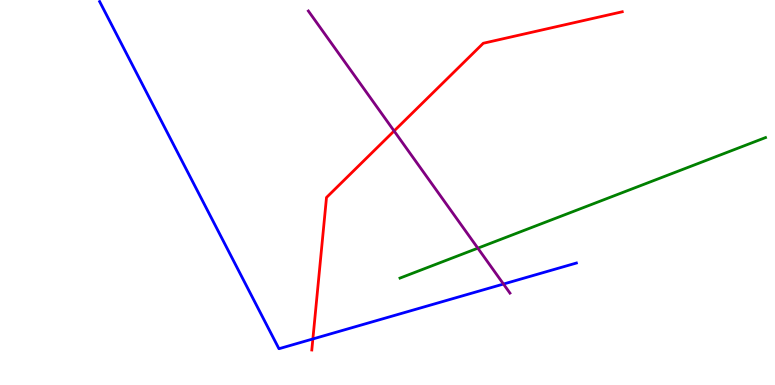[{'lines': ['blue', 'red'], 'intersections': [{'x': 4.04, 'y': 1.2}]}, {'lines': ['green', 'red'], 'intersections': []}, {'lines': ['purple', 'red'], 'intersections': [{'x': 5.09, 'y': 6.6}]}, {'lines': ['blue', 'green'], 'intersections': []}, {'lines': ['blue', 'purple'], 'intersections': [{'x': 6.5, 'y': 2.62}]}, {'lines': ['green', 'purple'], 'intersections': [{'x': 6.17, 'y': 3.55}]}]